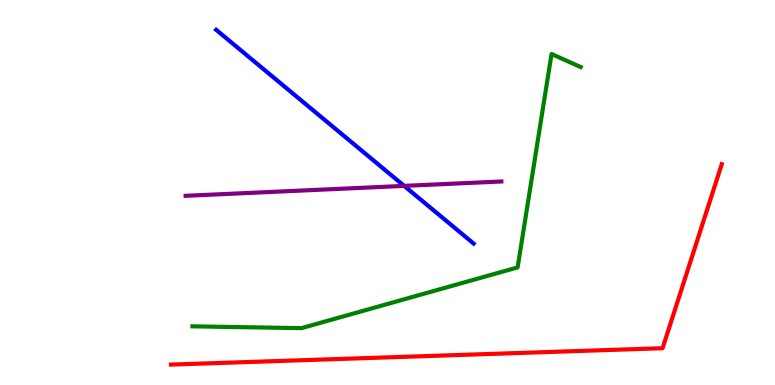[{'lines': ['blue', 'red'], 'intersections': []}, {'lines': ['green', 'red'], 'intersections': []}, {'lines': ['purple', 'red'], 'intersections': []}, {'lines': ['blue', 'green'], 'intersections': []}, {'lines': ['blue', 'purple'], 'intersections': [{'x': 5.22, 'y': 5.17}]}, {'lines': ['green', 'purple'], 'intersections': []}]